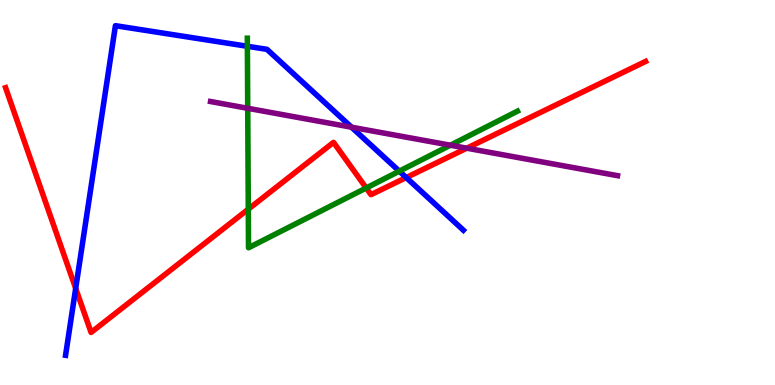[{'lines': ['blue', 'red'], 'intersections': [{'x': 0.977, 'y': 2.51}, {'x': 5.24, 'y': 5.39}]}, {'lines': ['green', 'red'], 'intersections': [{'x': 3.2, 'y': 4.57}, {'x': 4.73, 'y': 5.12}]}, {'lines': ['purple', 'red'], 'intersections': [{'x': 6.02, 'y': 6.15}]}, {'lines': ['blue', 'green'], 'intersections': [{'x': 3.19, 'y': 8.8}, {'x': 5.15, 'y': 5.55}]}, {'lines': ['blue', 'purple'], 'intersections': [{'x': 4.54, 'y': 6.7}]}, {'lines': ['green', 'purple'], 'intersections': [{'x': 3.2, 'y': 7.19}, {'x': 5.81, 'y': 6.23}]}]